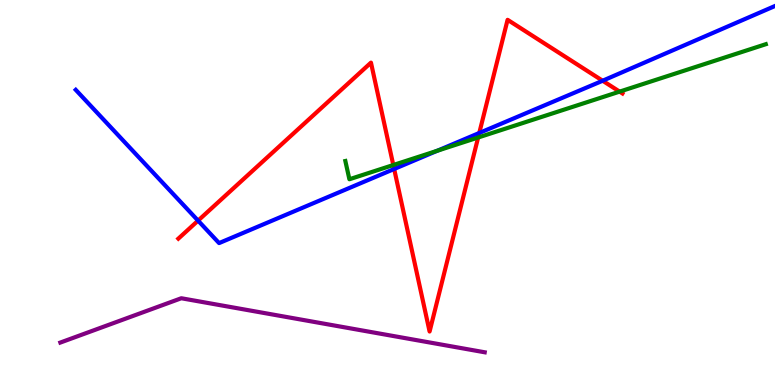[{'lines': ['blue', 'red'], 'intersections': [{'x': 2.56, 'y': 4.27}, {'x': 5.09, 'y': 5.61}, {'x': 6.18, 'y': 6.55}, {'x': 7.78, 'y': 7.9}]}, {'lines': ['green', 'red'], 'intersections': [{'x': 5.07, 'y': 5.71}, {'x': 6.17, 'y': 6.43}, {'x': 7.99, 'y': 7.62}]}, {'lines': ['purple', 'red'], 'intersections': []}, {'lines': ['blue', 'green'], 'intersections': [{'x': 5.64, 'y': 6.08}]}, {'lines': ['blue', 'purple'], 'intersections': []}, {'lines': ['green', 'purple'], 'intersections': []}]